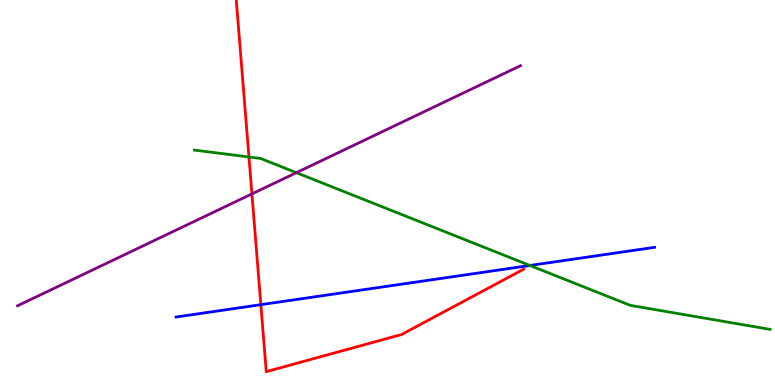[{'lines': ['blue', 'red'], 'intersections': [{'x': 3.37, 'y': 2.09}]}, {'lines': ['green', 'red'], 'intersections': [{'x': 3.21, 'y': 5.92}]}, {'lines': ['purple', 'red'], 'intersections': [{'x': 3.25, 'y': 4.96}]}, {'lines': ['blue', 'green'], 'intersections': [{'x': 6.84, 'y': 3.1}]}, {'lines': ['blue', 'purple'], 'intersections': []}, {'lines': ['green', 'purple'], 'intersections': [{'x': 3.82, 'y': 5.51}]}]